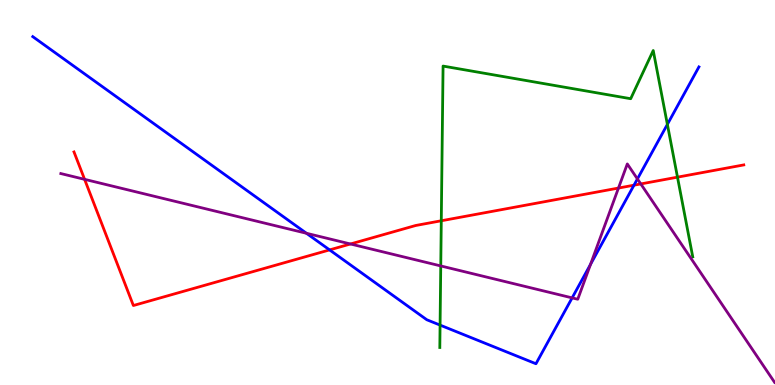[{'lines': ['blue', 'red'], 'intersections': [{'x': 4.25, 'y': 3.51}, {'x': 8.18, 'y': 5.19}]}, {'lines': ['green', 'red'], 'intersections': [{'x': 5.69, 'y': 4.27}, {'x': 8.74, 'y': 5.4}]}, {'lines': ['purple', 'red'], 'intersections': [{'x': 1.09, 'y': 5.34}, {'x': 4.52, 'y': 3.66}, {'x': 7.98, 'y': 5.12}, {'x': 8.27, 'y': 5.22}]}, {'lines': ['blue', 'green'], 'intersections': [{'x': 5.68, 'y': 1.56}, {'x': 8.61, 'y': 6.77}]}, {'lines': ['blue', 'purple'], 'intersections': [{'x': 3.95, 'y': 3.94}, {'x': 7.38, 'y': 2.26}, {'x': 7.62, 'y': 3.13}, {'x': 8.22, 'y': 5.35}]}, {'lines': ['green', 'purple'], 'intersections': [{'x': 5.69, 'y': 3.09}]}]